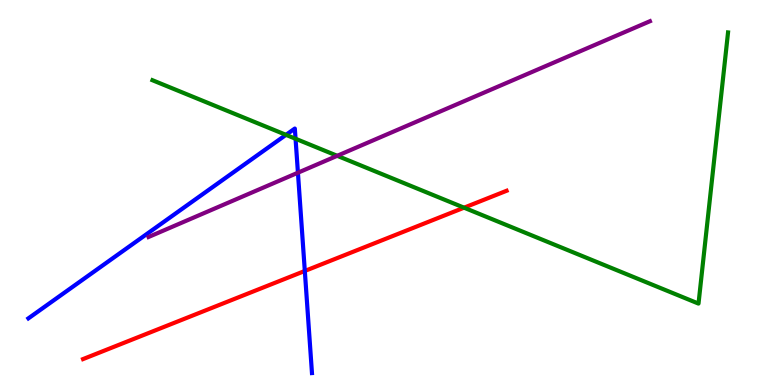[{'lines': ['blue', 'red'], 'intersections': [{'x': 3.93, 'y': 2.96}]}, {'lines': ['green', 'red'], 'intersections': [{'x': 5.99, 'y': 4.61}]}, {'lines': ['purple', 'red'], 'intersections': []}, {'lines': ['blue', 'green'], 'intersections': [{'x': 3.69, 'y': 6.5}, {'x': 3.81, 'y': 6.4}]}, {'lines': ['blue', 'purple'], 'intersections': [{'x': 3.84, 'y': 5.51}]}, {'lines': ['green', 'purple'], 'intersections': [{'x': 4.35, 'y': 5.95}]}]